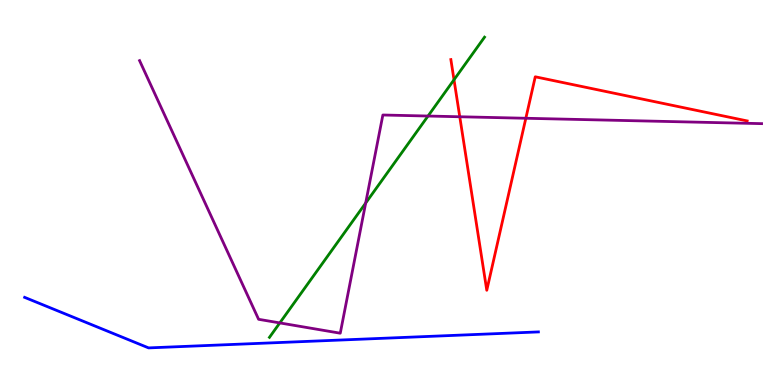[{'lines': ['blue', 'red'], 'intersections': []}, {'lines': ['green', 'red'], 'intersections': [{'x': 5.86, 'y': 7.93}]}, {'lines': ['purple', 'red'], 'intersections': [{'x': 5.93, 'y': 6.97}, {'x': 6.79, 'y': 6.93}]}, {'lines': ['blue', 'green'], 'intersections': []}, {'lines': ['blue', 'purple'], 'intersections': []}, {'lines': ['green', 'purple'], 'intersections': [{'x': 3.61, 'y': 1.61}, {'x': 4.72, 'y': 4.73}, {'x': 5.52, 'y': 6.99}]}]